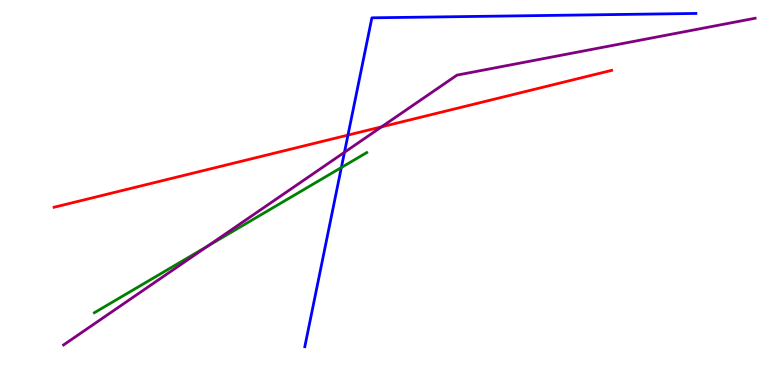[{'lines': ['blue', 'red'], 'intersections': [{'x': 4.49, 'y': 6.49}]}, {'lines': ['green', 'red'], 'intersections': []}, {'lines': ['purple', 'red'], 'intersections': [{'x': 4.92, 'y': 6.71}]}, {'lines': ['blue', 'green'], 'intersections': [{'x': 4.4, 'y': 5.65}]}, {'lines': ['blue', 'purple'], 'intersections': [{'x': 4.44, 'y': 6.04}]}, {'lines': ['green', 'purple'], 'intersections': [{'x': 2.68, 'y': 3.61}]}]